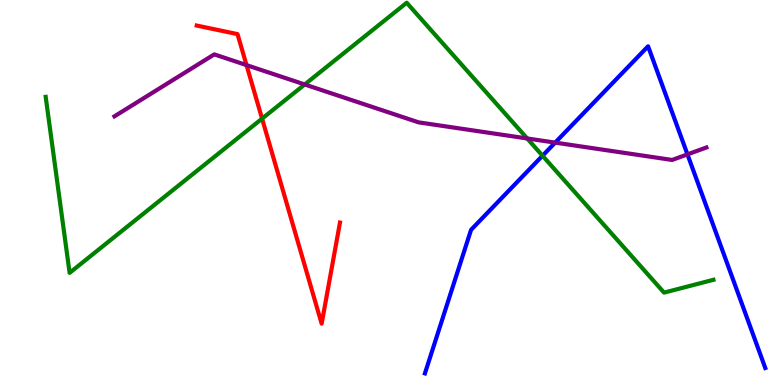[{'lines': ['blue', 'red'], 'intersections': []}, {'lines': ['green', 'red'], 'intersections': [{'x': 3.38, 'y': 6.92}]}, {'lines': ['purple', 'red'], 'intersections': [{'x': 3.18, 'y': 8.31}]}, {'lines': ['blue', 'green'], 'intersections': [{'x': 7.0, 'y': 5.96}]}, {'lines': ['blue', 'purple'], 'intersections': [{'x': 7.16, 'y': 6.3}, {'x': 8.87, 'y': 5.99}]}, {'lines': ['green', 'purple'], 'intersections': [{'x': 3.93, 'y': 7.81}, {'x': 6.8, 'y': 6.4}]}]